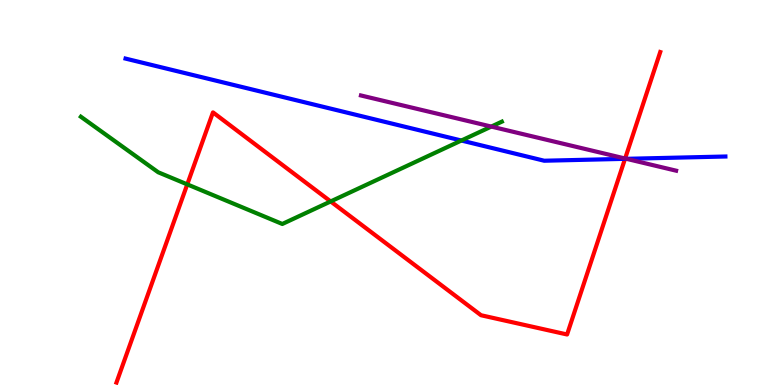[{'lines': ['blue', 'red'], 'intersections': [{'x': 8.06, 'y': 5.87}]}, {'lines': ['green', 'red'], 'intersections': [{'x': 2.42, 'y': 5.21}, {'x': 4.27, 'y': 4.77}]}, {'lines': ['purple', 'red'], 'intersections': [{'x': 8.07, 'y': 5.88}]}, {'lines': ['blue', 'green'], 'intersections': [{'x': 5.95, 'y': 6.35}]}, {'lines': ['blue', 'purple'], 'intersections': [{'x': 8.08, 'y': 5.87}]}, {'lines': ['green', 'purple'], 'intersections': [{'x': 6.34, 'y': 6.71}]}]